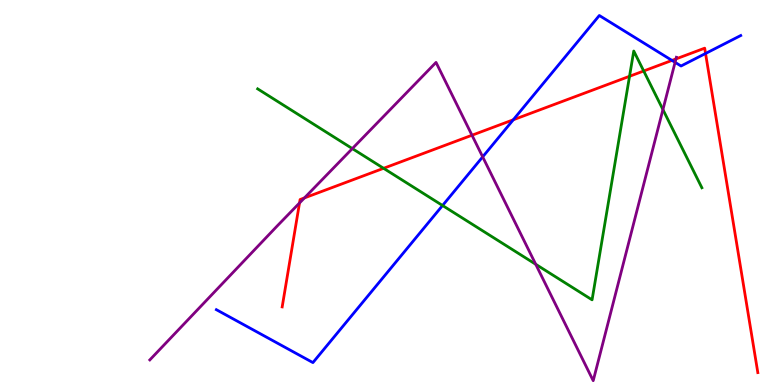[{'lines': ['blue', 'red'], 'intersections': [{'x': 6.62, 'y': 6.89}, {'x': 8.67, 'y': 8.43}, {'x': 9.1, 'y': 8.61}]}, {'lines': ['green', 'red'], 'intersections': [{'x': 4.95, 'y': 5.63}, {'x': 8.12, 'y': 8.02}, {'x': 8.31, 'y': 8.16}]}, {'lines': ['purple', 'red'], 'intersections': [{'x': 3.86, 'y': 4.73}, {'x': 3.93, 'y': 4.86}, {'x': 6.09, 'y': 6.49}, {'x': 8.72, 'y': 8.47}]}, {'lines': ['blue', 'green'], 'intersections': [{'x': 5.71, 'y': 4.66}]}, {'lines': ['blue', 'purple'], 'intersections': [{'x': 6.23, 'y': 5.93}, {'x': 8.71, 'y': 8.38}]}, {'lines': ['green', 'purple'], 'intersections': [{'x': 4.55, 'y': 6.14}, {'x': 6.91, 'y': 3.14}, {'x': 8.55, 'y': 7.15}]}]